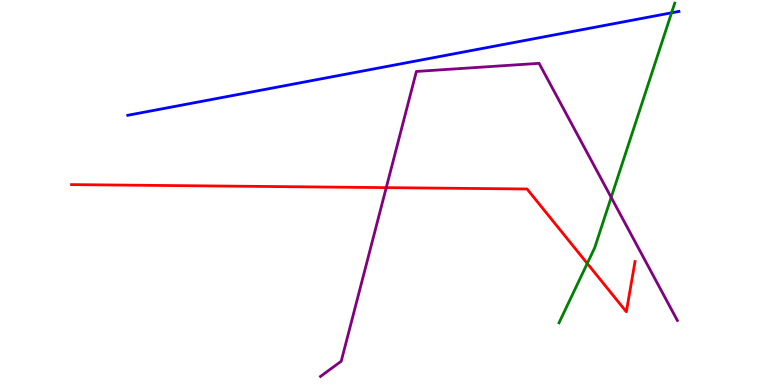[{'lines': ['blue', 'red'], 'intersections': []}, {'lines': ['green', 'red'], 'intersections': [{'x': 7.58, 'y': 3.16}]}, {'lines': ['purple', 'red'], 'intersections': [{'x': 4.98, 'y': 5.13}]}, {'lines': ['blue', 'green'], 'intersections': [{'x': 8.67, 'y': 9.67}]}, {'lines': ['blue', 'purple'], 'intersections': []}, {'lines': ['green', 'purple'], 'intersections': [{'x': 7.89, 'y': 4.87}]}]